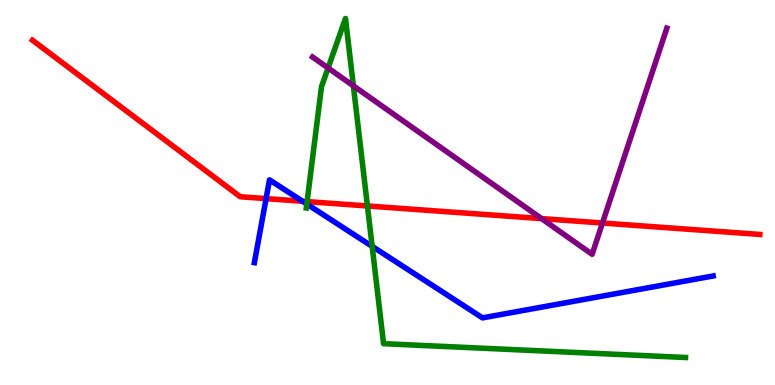[{'lines': ['blue', 'red'], 'intersections': [{'x': 3.43, 'y': 4.84}, {'x': 3.9, 'y': 4.77}]}, {'lines': ['green', 'red'], 'intersections': [{'x': 3.96, 'y': 4.76}, {'x': 4.74, 'y': 4.65}]}, {'lines': ['purple', 'red'], 'intersections': [{'x': 6.99, 'y': 4.32}, {'x': 7.77, 'y': 4.21}]}, {'lines': ['blue', 'green'], 'intersections': [{'x': 3.96, 'y': 4.7}, {'x': 4.8, 'y': 3.6}]}, {'lines': ['blue', 'purple'], 'intersections': []}, {'lines': ['green', 'purple'], 'intersections': [{'x': 4.23, 'y': 8.23}, {'x': 4.56, 'y': 7.77}]}]